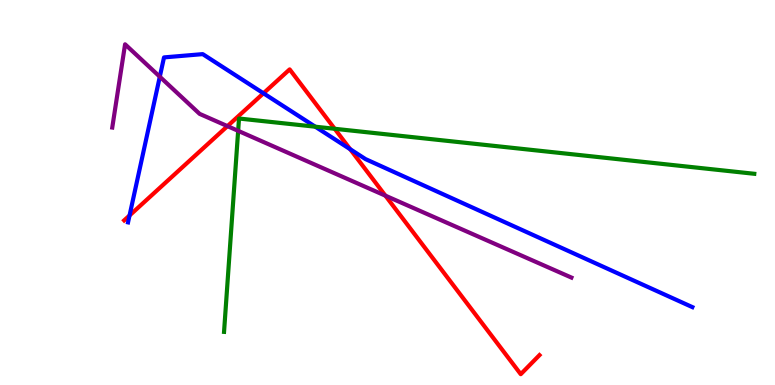[{'lines': ['blue', 'red'], 'intersections': [{'x': 1.67, 'y': 4.4}, {'x': 3.4, 'y': 7.58}, {'x': 4.52, 'y': 6.12}]}, {'lines': ['green', 'red'], 'intersections': [{'x': 4.32, 'y': 6.65}]}, {'lines': ['purple', 'red'], 'intersections': [{'x': 2.94, 'y': 6.72}, {'x': 4.97, 'y': 4.92}]}, {'lines': ['blue', 'green'], 'intersections': [{'x': 4.07, 'y': 6.71}]}, {'lines': ['blue', 'purple'], 'intersections': [{'x': 2.06, 'y': 8.01}]}, {'lines': ['green', 'purple'], 'intersections': [{'x': 3.07, 'y': 6.6}]}]